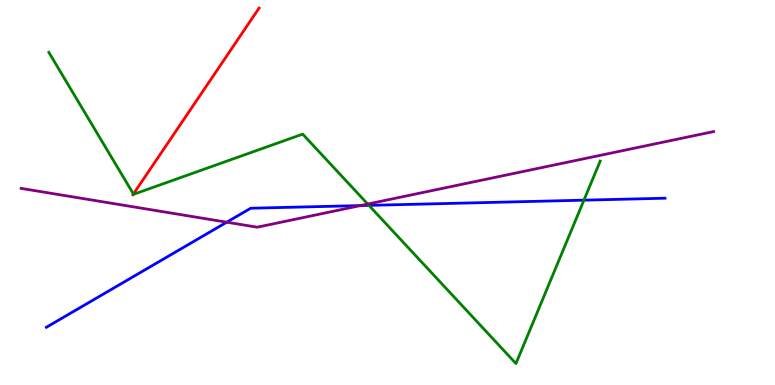[{'lines': ['blue', 'red'], 'intersections': []}, {'lines': ['green', 'red'], 'intersections': [{'x': 1.72, 'y': 4.96}]}, {'lines': ['purple', 'red'], 'intersections': []}, {'lines': ['blue', 'green'], 'intersections': [{'x': 4.76, 'y': 4.67}, {'x': 7.53, 'y': 4.8}]}, {'lines': ['blue', 'purple'], 'intersections': [{'x': 2.93, 'y': 4.23}, {'x': 4.65, 'y': 4.66}]}, {'lines': ['green', 'purple'], 'intersections': [{'x': 4.74, 'y': 4.7}]}]